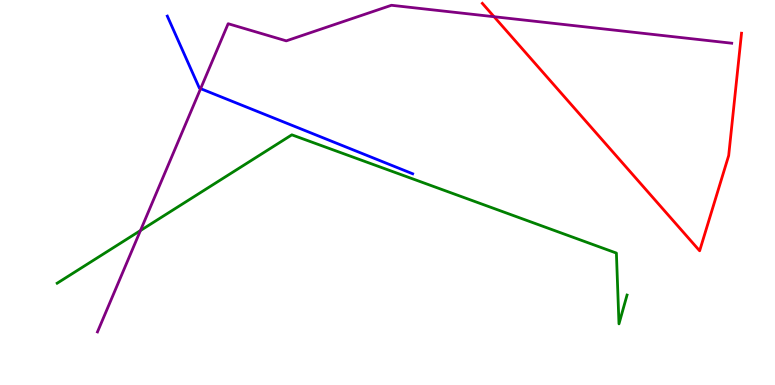[{'lines': ['blue', 'red'], 'intersections': []}, {'lines': ['green', 'red'], 'intersections': []}, {'lines': ['purple', 'red'], 'intersections': [{'x': 6.38, 'y': 9.57}]}, {'lines': ['blue', 'green'], 'intersections': []}, {'lines': ['blue', 'purple'], 'intersections': [{'x': 2.59, 'y': 7.7}]}, {'lines': ['green', 'purple'], 'intersections': [{'x': 1.81, 'y': 4.01}]}]